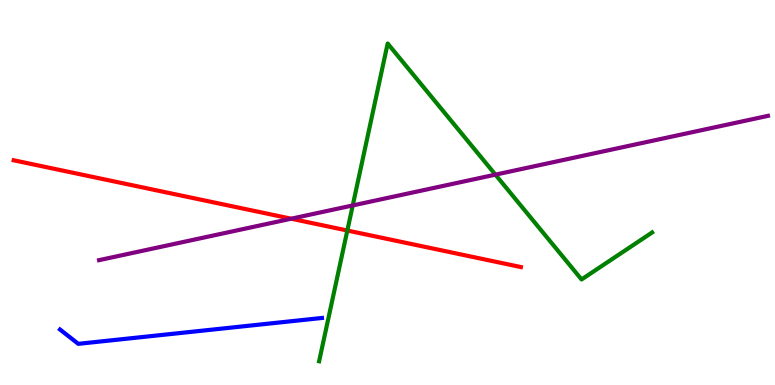[{'lines': ['blue', 'red'], 'intersections': []}, {'lines': ['green', 'red'], 'intersections': [{'x': 4.48, 'y': 4.01}]}, {'lines': ['purple', 'red'], 'intersections': [{'x': 3.76, 'y': 4.32}]}, {'lines': ['blue', 'green'], 'intersections': []}, {'lines': ['blue', 'purple'], 'intersections': []}, {'lines': ['green', 'purple'], 'intersections': [{'x': 4.55, 'y': 4.66}, {'x': 6.39, 'y': 5.46}]}]